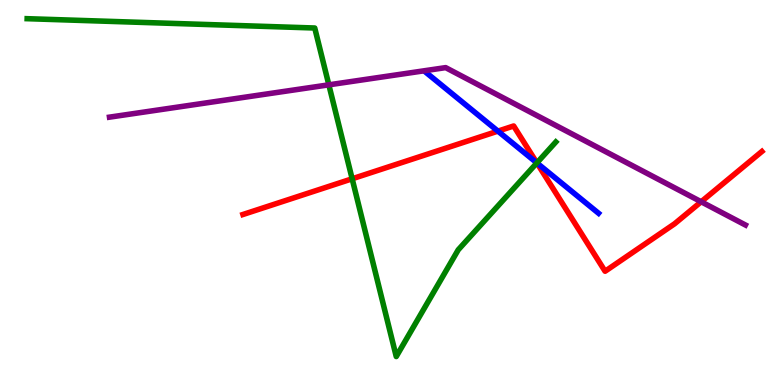[{'lines': ['blue', 'red'], 'intersections': [{'x': 6.42, 'y': 6.59}, {'x': 6.93, 'y': 5.77}]}, {'lines': ['green', 'red'], 'intersections': [{'x': 4.54, 'y': 5.36}, {'x': 6.93, 'y': 5.77}]}, {'lines': ['purple', 'red'], 'intersections': [{'x': 9.05, 'y': 4.76}]}, {'lines': ['blue', 'green'], 'intersections': [{'x': 6.93, 'y': 5.77}]}, {'lines': ['blue', 'purple'], 'intersections': []}, {'lines': ['green', 'purple'], 'intersections': [{'x': 4.24, 'y': 7.8}]}]